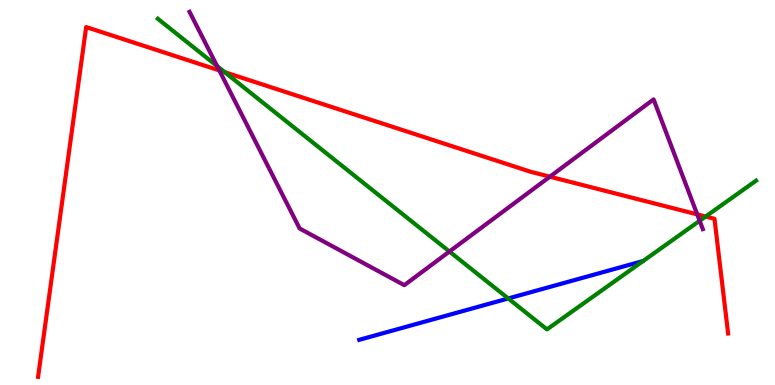[{'lines': ['blue', 'red'], 'intersections': []}, {'lines': ['green', 'red'], 'intersections': [{'x': 2.9, 'y': 8.13}, {'x': 9.11, 'y': 4.38}]}, {'lines': ['purple', 'red'], 'intersections': [{'x': 2.83, 'y': 8.17}, {'x': 7.1, 'y': 5.41}, {'x': 9.0, 'y': 4.43}]}, {'lines': ['blue', 'green'], 'intersections': [{'x': 6.56, 'y': 2.25}]}, {'lines': ['blue', 'purple'], 'intersections': []}, {'lines': ['green', 'purple'], 'intersections': [{'x': 2.8, 'y': 8.28}, {'x': 5.8, 'y': 3.47}, {'x': 9.03, 'y': 4.27}]}]